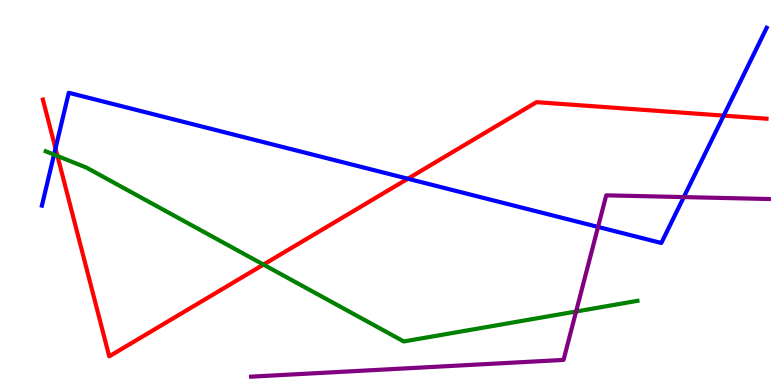[{'lines': ['blue', 'red'], 'intersections': [{'x': 0.716, 'y': 6.14}, {'x': 5.26, 'y': 5.36}, {'x': 9.34, 'y': 7.0}]}, {'lines': ['green', 'red'], 'intersections': [{'x': 0.742, 'y': 5.95}, {'x': 3.4, 'y': 3.13}]}, {'lines': ['purple', 'red'], 'intersections': []}, {'lines': ['blue', 'green'], 'intersections': [{'x': 0.697, 'y': 5.98}]}, {'lines': ['blue', 'purple'], 'intersections': [{'x': 7.72, 'y': 4.11}, {'x': 8.82, 'y': 4.88}]}, {'lines': ['green', 'purple'], 'intersections': [{'x': 7.43, 'y': 1.91}]}]